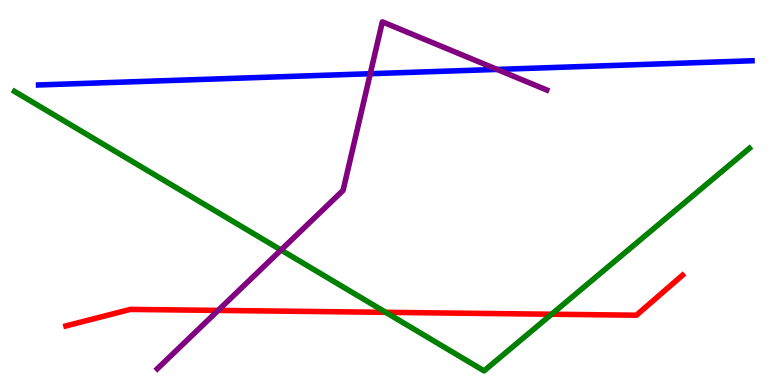[{'lines': ['blue', 'red'], 'intersections': []}, {'lines': ['green', 'red'], 'intersections': [{'x': 4.98, 'y': 1.89}, {'x': 7.12, 'y': 1.84}]}, {'lines': ['purple', 'red'], 'intersections': [{'x': 2.81, 'y': 1.94}]}, {'lines': ['blue', 'green'], 'intersections': []}, {'lines': ['blue', 'purple'], 'intersections': [{'x': 4.78, 'y': 8.09}, {'x': 6.41, 'y': 8.2}]}, {'lines': ['green', 'purple'], 'intersections': [{'x': 3.63, 'y': 3.51}]}]